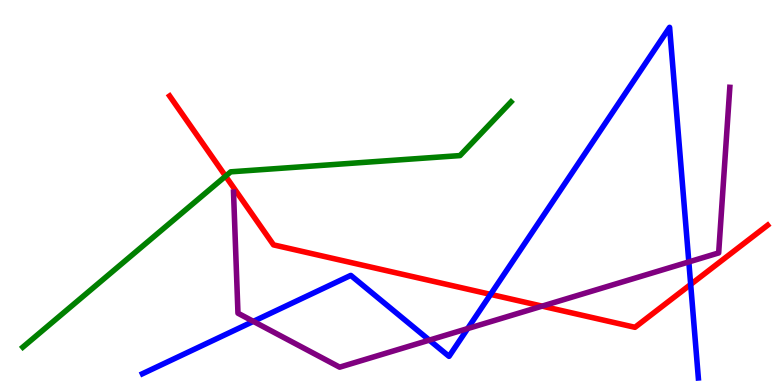[{'lines': ['blue', 'red'], 'intersections': [{'x': 6.33, 'y': 2.35}, {'x': 8.91, 'y': 2.61}]}, {'lines': ['green', 'red'], 'intersections': [{'x': 2.91, 'y': 5.42}]}, {'lines': ['purple', 'red'], 'intersections': [{'x': 7.0, 'y': 2.05}]}, {'lines': ['blue', 'green'], 'intersections': []}, {'lines': ['blue', 'purple'], 'intersections': [{'x': 3.27, 'y': 1.65}, {'x': 5.54, 'y': 1.17}, {'x': 6.03, 'y': 1.47}, {'x': 8.89, 'y': 3.2}]}, {'lines': ['green', 'purple'], 'intersections': []}]